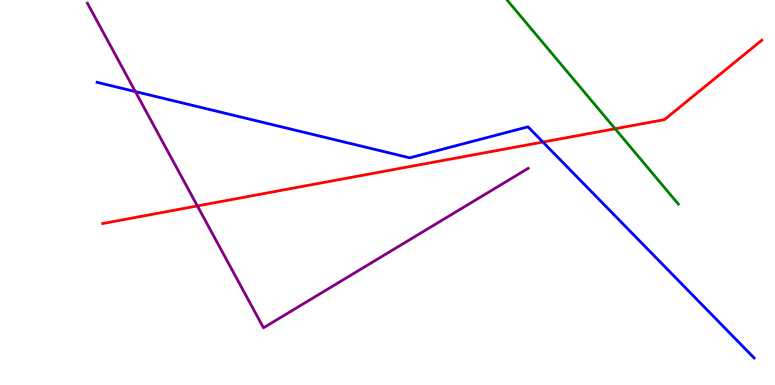[{'lines': ['blue', 'red'], 'intersections': [{'x': 7.01, 'y': 6.31}]}, {'lines': ['green', 'red'], 'intersections': [{'x': 7.94, 'y': 6.66}]}, {'lines': ['purple', 'red'], 'intersections': [{'x': 2.55, 'y': 4.65}]}, {'lines': ['blue', 'green'], 'intersections': []}, {'lines': ['blue', 'purple'], 'intersections': [{'x': 1.75, 'y': 7.62}]}, {'lines': ['green', 'purple'], 'intersections': []}]